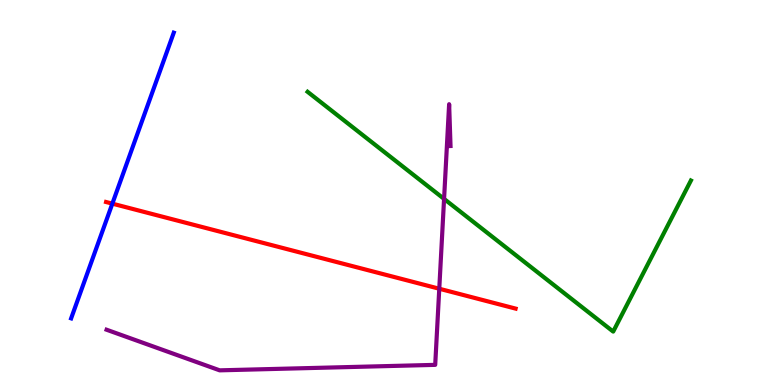[{'lines': ['blue', 'red'], 'intersections': [{'x': 1.45, 'y': 4.71}]}, {'lines': ['green', 'red'], 'intersections': []}, {'lines': ['purple', 'red'], 'intersections': [{'x': 5.67, 'y': 2.5}]}, {'lines': ['blue', 'green'], 'intersections': []}, {'lines': ['blue', 'purple'], 'intersections': []}, {'lines': ['green', 'purple'], 'intersections': [{'x': 5.73, 'y': 4.83}]}]